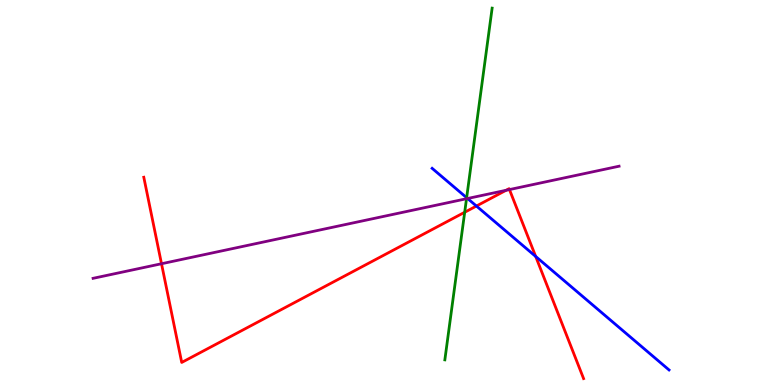[{'lines': ['blue', 'red'], 'intersections': [{'x': 6.15, 'y': 4.65}, {'x': 6.91, 'y': 3.34}]}, {'lines': ['green', 'red'], 'intersections': [{'x': 6.0, 'y': 4.49}]}, {'lines': ['purple', 'red'], 'intersections': [{'x': 2.08, 'y': 3.15}, {'x': 6.53, 'y': 5.06}, {'x': 6.57, 'y': 5.08}]}, {'lines': ['blue', 'green'], 'intersections': [{'x': 6.02, 'y': 4.86}]}, {'lines': ['blue', 'purple'], 'intersections': [{'x': 6.03, 'y': 4.84}]}, {'lines': ['green', 'purple'], 'intersections': [{'x': 6.02, 'y': 4.84}]}]